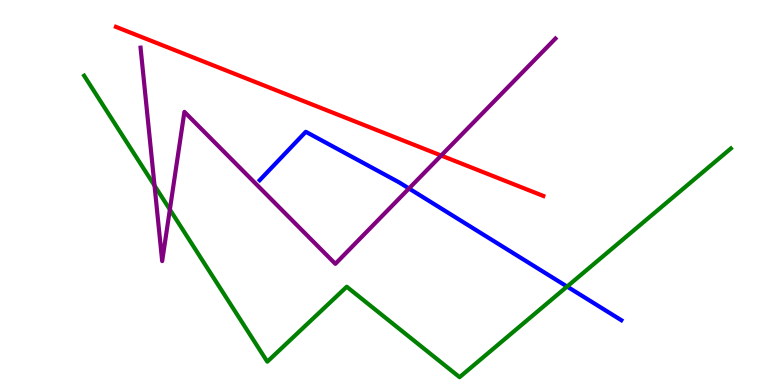[{'lines': ['blue', 'red'], 'intersections': []}, {'lines': ['green', 'red'], 'intersections': []}, {'lines': ['purple', 'red'], 'intersections': [{'x': 5.69, 'y': 5.96}]}, {'lines': ['blue', 'green'], 'intersections': [{'x': 7.32, 'y': 2.56}]}, {'lines': ['blue', 'purple'], 'intersections': [{'x': 5.28, 'y': 5.1}]}, {'lines': ['green', 'purple'], 'intersections': [{'x': 1.99, 'y': 5.18}, {'x': 2.19, 'y': 4.56}]}]